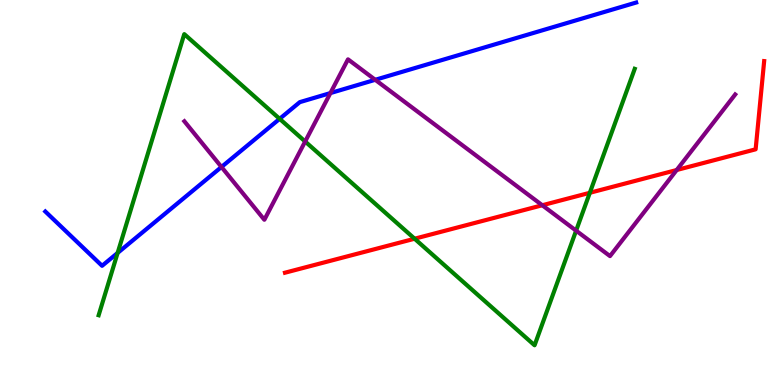[{'lines': ['blue', 'red'], 'intersections': []}, {'lines': ['green', 'red'], 'intersections': [{'x': 5.35, 'y': 3.8}, {'x': 7.61, 'y': 4.99}]}, {'lines': ['purple', 'red'], 'intersections': [{'x': 7.0, 'y': 4.67}, {'x': 8.73, 'y': 5.58}]}, {'lines': ['blue', 'green'], 'intersections': [{'x': 1.52, 'y': 3.43}, {'x': 3.61, 'y': 6.91}]}, {'lines': ['blue', 'purple'], 'intersections': [{'x': 2.86, 'y': 5.66}, {'x': 4.26, 'y': 7.58}, {'x': 4.84, 'y': 7.93}]}, {'lines': ['green', 'purple'], 'intersections': [{'x': 3.94, 'y': 6.32}, {'x': 7.43, 'y': 4.01}]}]